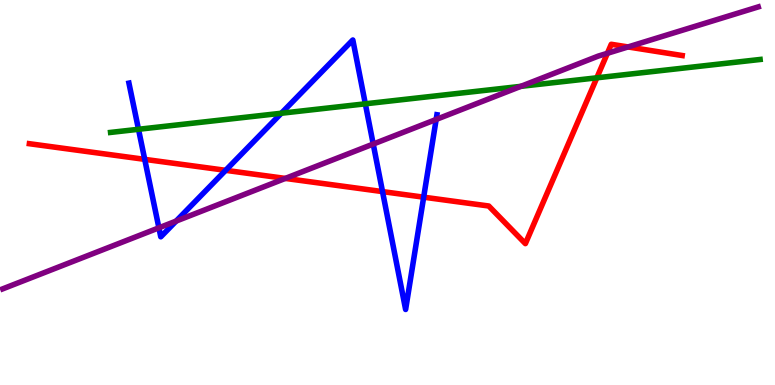[{'lines': ['blue', 'red'], 'intersections': [{'x': 1.87, 'y': 5.86}, {'x': 2.91, 'y': 5.58}, {'x': 4.94, 'y': 5.02}, {'x': 5.47, 'y': 4.88}]}, {'lines': ['green', 'red'], 'intersections': [{'x': 7.7, 'y': 7.98}]}, {'lines': ['purple', 'red'], 'intersections': [{'x': 3.68, 'y': 5.37}, {'x': 7.84, 'y': 8.62}, {'x': 8.1, 'y': 8.78}]}, {'lines': ['blue', 'green'], 'intersections': [{'x': 1.79, 'y': 6.64}, {'x': 3.63, 'y': 7.06}, {'x': 4.71, 'y': 7.3}]}, {'lines': ['blue', 'purple'], 'intersections': [{'x': 2.05, 'y': 4.08}, {'x': 2.27, 'y': 4.26}, {'x': 4.82, 'y': 6.26}, {'x': 5.63, 'y': 6.9}]}, {'lines': ['green', 'purple'], 'intersections': [{'x': 6.72, 'y': 7.76}]}]